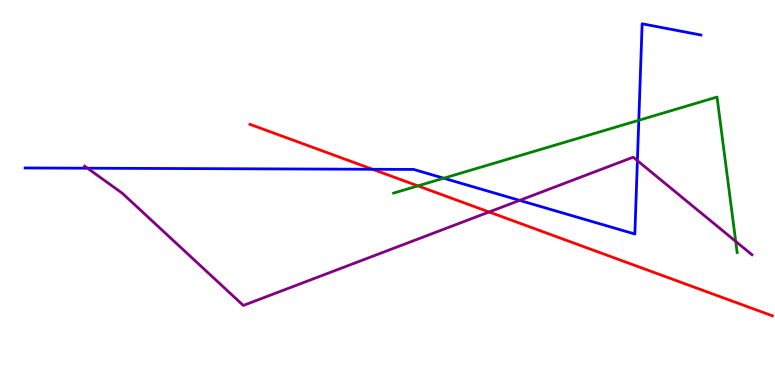[{'lines': ['blue', 'red'], 'intersections': [{'x': 4.81, 'y': 5.6}]}, {'lines': ['green', 'red'], 'intersections': [{'x': 5.39, 'y': 5.17}]}, {'lines': ['purple', 'red'], 'intersections': [{'x': 6.31, 'y': 4.49}]}, {'lines': ['blue', 'green'], 'intersections': [{'x': 5.73, 'y': 5.37}, {'x': 8.24, 'y': 6.88}]}, {'lines': ['blue', 'purple'], 'intersections': [{'x': 1.13, 'y': 5.63}, {'x': 6.7, 'y': 4.8}, {'x': 8.22, 'y': 5.83}]}, {'lines': ['green', 'purple'], 'intersections': [{'x': 9.49, 'y': 3.73}]}]